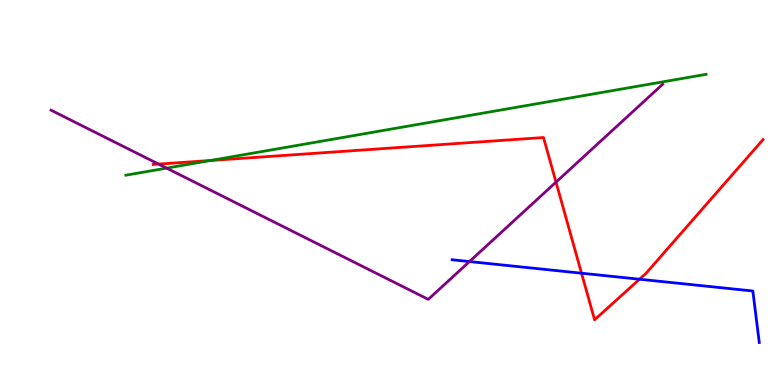[{'lines': ['blue', 'red'], 'intersections': [{'x': 7.5, 'y': 2.9}, {'x': 8.25, 'y': 2.75}]}, {'lines': ['green', 'red'], 'intersections': [{'x': 2.71, 'y': 5.83}]}, {'lines': ['purple', 'red'], 'intersections': [{'x': 2.05, 'y': 5.74}, {'x': 7.17, 'y': 5.27}]}, {'lines': ['blue', 'green'], 'intersections': []}, {'lines': ['blue', 'purple'], 'intersections': [{'x': 6.06, 'y': 3.21}]}, {'lines': ['green', 'purple'], 'intersections': [{'x': 2.15, 'y': 5.63}]}]